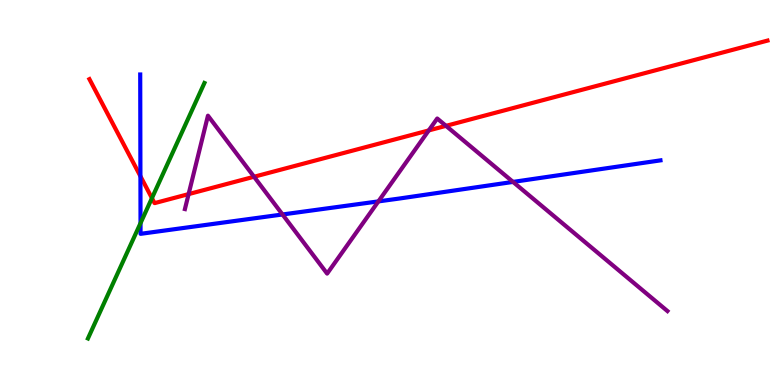[{'lines': ['blue', 'red'], 'intersections': [{'x': 1.81, 'y': 5.42}]}, {'lines': ['green', 'red'], 'intersections': [{'x': 1.96, 'y': 4.85}]}, {'lines': ['purple', 'red'], 'intersections': [{'x': 2.43, 'y': 4.96}, {'x': 3.28, 'y': 5.41}, {'x': 5.53, 'y': 6.61}, {'x': 5.75, 'y': 6.73}]}, {'lines': ['blue', 'green'], 'intersections': [{'x': 1.81, 'y': 4.2}]}, {'lines': ['blue', 'purple'], 'intersections': [{'x': 3.65, 'y': 4.43}, {'x': 4.88, 'y': 4.77}, {'x': 6.62, 'y': 5.27}]}, {'lines': ['green', 'purple'], 'intersections': []}]